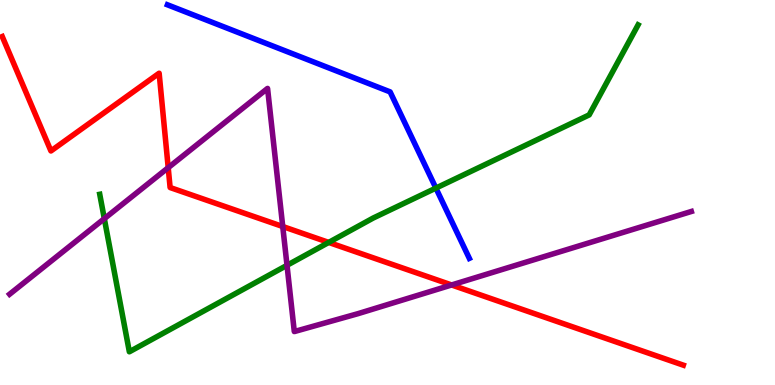[{'lines': ['blue', 'red'], 'intersections': []}, {'lines': ['green', 'red'], 'intersections': [{'x': 4.24, 'y': 3.7}]}, {'lines': ['purple', 'red'], 'intersections': [{'x': 2.17, 'y': 5.64}, {'x': 3.65, 'y': 4.12}, {'x': 5.83, 'y': 2.6}]}, {'lines': ['blue', 'green'], 'intersections': [{'x': 5.62, 'y': 5.11}]}, {'lines': ['blue', 'purple'], 'intersections': []}, {'lines': ['green', 'purple'], 'intersections': [{'x': 1.35, 'y': 4.32}, {'x': 3.7, 'y': 3.11}]}]